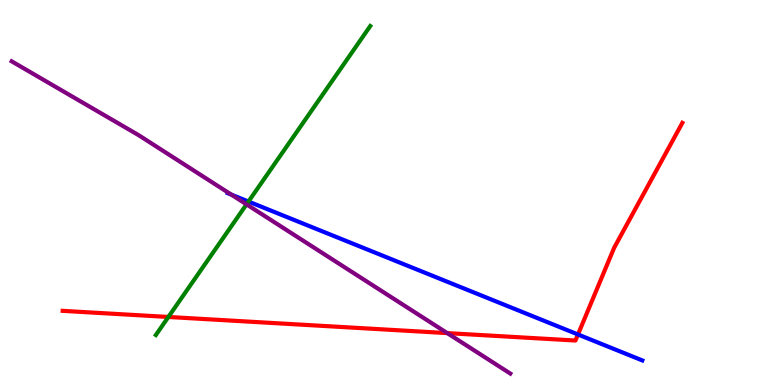[{'lines': ['blue', 'red'], 'intersections': [{'x': 7.46, 'y': 1.31}]}, {'lines': ['green', 'red'], 'intersections': [{'x': 2.17, 'y': 1.77}]}, {'lines': ['purple', 'red'], 'intersections': [{'x': 5.77, 'y': 1.35}]}, {'lines': ['blue', 'green'], 'intersections': [{'x': 3.21, 'y': 4.77}]}, {'lines': ['blue', 'purple'], 'intersections': [{'x': 2.99, 'y': 4.94}]}, {'lines': ['green', 'purple'], 'intersections': [{'x': 3.18, 'y': 4.69}]}]